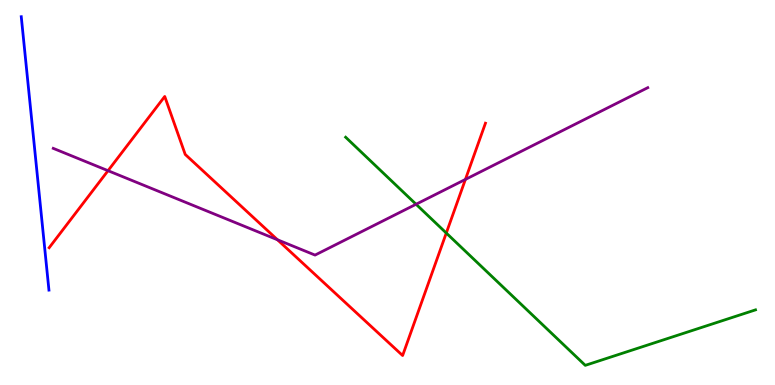[{'lines': ['blue', 'red'], 'intersections': []}, {'lines': ['green', 'red'], 'intersections': [{'x': 5.76, 'y': 3.95}]}, {'lines': ['purple', 'red'], 'intersections': [{'x': 1.39, 'y': 5.57}, {'x': 3.58, 'y': 3.77}, {'x': 6.01, 'y': 5.34}]}, {'lines': ['blue', 'green'], 'intersections': []}, {'lines': ['blue', 'purple'], 'intersections': []}, {'lines': ['green', 'purple'], 'intersections': [{'x': 5.37, 'y': 4.69}]}]